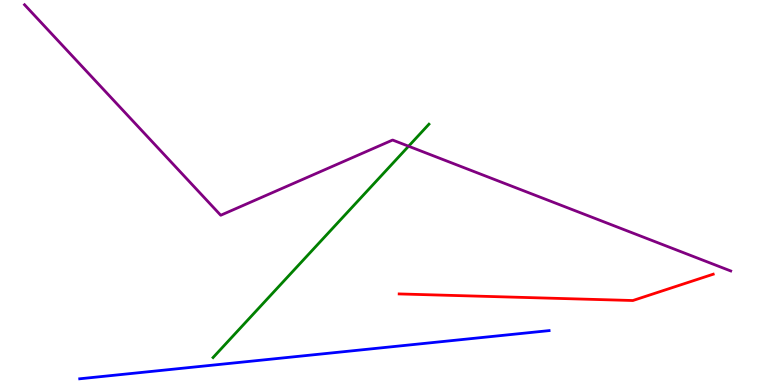[{'lines': ['blue', 'red'], 'intersections': []}, {'lines': ['green', 'red'], 'intersections': []}, {'lines': ['purple', 'red'], 'intersections': []}, {'lines': ['blue', 'green'], 'intersections': []}, {'lines': ['blue', 'purple'], 'intersections': []}, {'lines': ['green', 'purple'], 'intersections': [{'x': 5.27, 'y': 6.2}]}]